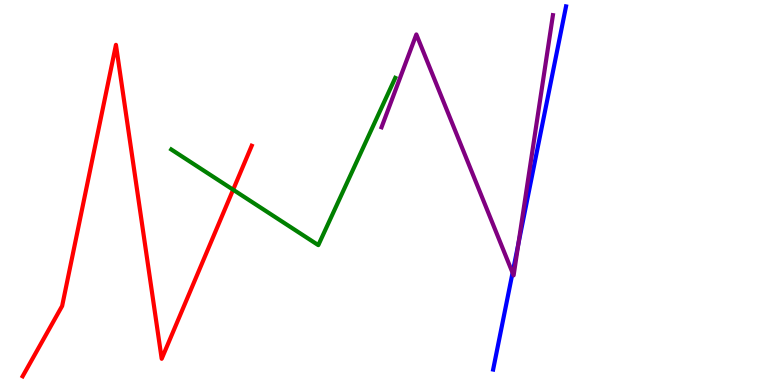[{'lines': ['blue', 'red'], 'intersections': []}, {'lines': ['green', 'red'], 'intersections': [{'x': 3.01, 'y': 5.07}]}, {'lines': ['purple', 'red'], 'intersections': []}, {'lines': ['blue', 'green'], 'intersections': []}, {'lines': ['blue', 'purple'], 'intersections': [{'x': 6.61, 'y': 2.91}, {'x': 6.69, 'y': 3.67}]}, {'lines': ['green', 'purple'], 'intersections': []}]